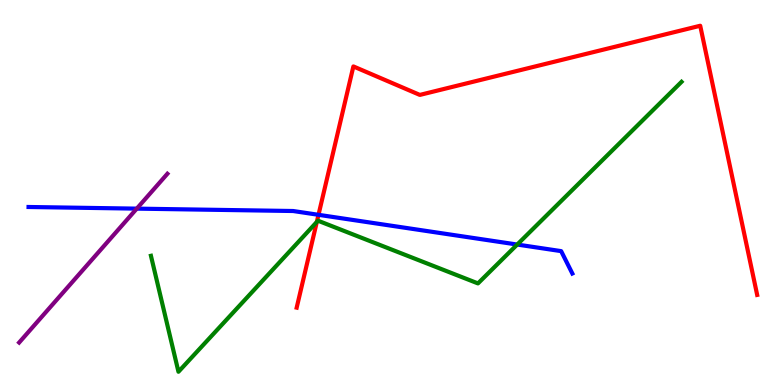[{'lines': ['blue', 'red'], 'intersections': [{'x': 4.11, 'y': 4.42}]}, {'lines': ['green', 'red'], 'intersections': [{'x': 4.09, 'y': 4.23}]}, {'lines': ['purple', 'red'], 'intersections': []}, {'lines': ['blue', 'green'], 'intersections': [{'x': 6.67, 'y': 3.65}]}, {'lines': ['blue', 'purple'], 'intersections': [{'x': 1.76, 'y': 4.58}]}, {'lines': ['green', 'purple'], 'intersections': []}]